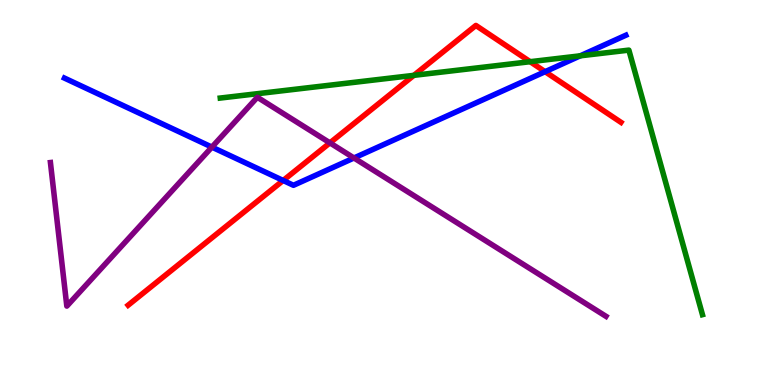[{'lines': ['blue', 'red'], 'intersections': [{'x': 3.65, 'y': 5.31}, {'x': 7.03, 'y': 8.14}]}, {'lines': ['green', 'red'], 'intersections': [{'x': 5.34, 'y': 8.04}, {'x': 6.84, 'y': 8.4}]}, {'lines': ['purple', 'red'], 'intersections': [{'x': 4.26, 'y': 6.29}]}, {'lines': ['blue', 'green'], 'intersections': [{'x': 7.49, 'y': 8.55}]}, {'lines': ['blue', 'purple'], 'intersections': [{'x': 2.73, 'y': 6.18}, {'x': 4.57, 'y': 5.9}]}, {'lines': ['green', 'purple'], 'intersections': []}]